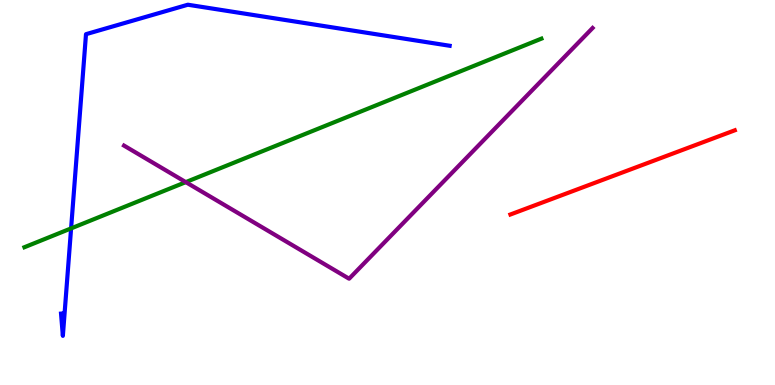[{'lines': ['blue', 'red'], 'intersections': []}, {'lines': ['green', 'red'], 'intersections': []}, {'lines': ['purple', 'red'], 'intersections': []}, {'lines': ['blue', 'green'], 'intersections': [{'x': 0.917, 'y': 4.07}]}, {'lines': ['blue', 'purple'], 'intersections': []}, {'lines': ['green', 'purple'], 'intersections': [{'x': 2.4, 'y': 5.27}]}]